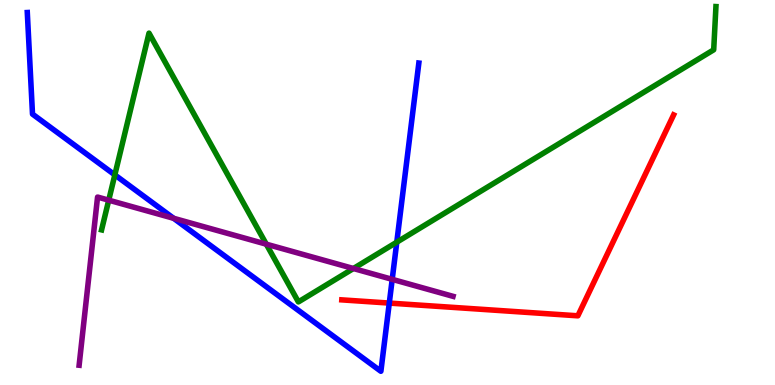[{'lines': ['blue', 'red'], 'intersections': [{'x': 5.02, 'y': 2.13}]}, {'lines': ['green', 'red'], 'intersections': []}, {'lines': ['purple', 'red'], 'intersections': []}, {'lines': ['blue', 'green'], 'intersections': [{'x': 1.48, 'y': 5.46}, {'x': 5.12, 'y': 3.71}]}, {'lines': ['blue', 'purple'], 'intersections': [{'x': 2.24, 'y': 4.33}, {'x': 5.06, 'y': 2.74}]}, {'lines': ['green', 'purple'], 'intersections': [{'x': 1.4, 'y': 4.8}, {'x': 3.44, 'y': 3.66}, {'x': 4.56, 'y': 3.03}]}]